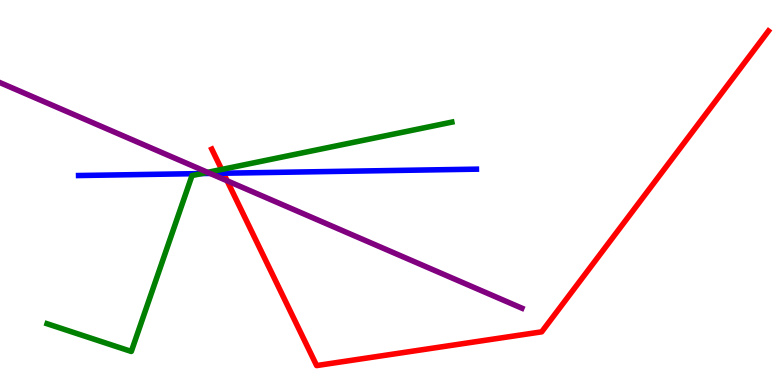[{'lines': ['blue', 'red'], 'intersections': [{'x': 2.88, 'y': 5.5}]}, {'lines': ['green', 'red'], 'intersections': [{'x': 2.86, 'y': 5.6}]}, {'lines': ['purple', 'red'], 'intersections': [{'x': 2.93, 'y': 5.3}]}, {'lines': ['blue', 'green'], 'intersections': [{'x': 2.6, 'y': 5.49}]}, {'lines': ['blue', 'purple'], 'intersections': [{'x': 2.71, 'y': 5.5}]}, {'lines': ['green', 'purple'], 'intersections': [{'x': 2.68, 'y': 5.52}]}]